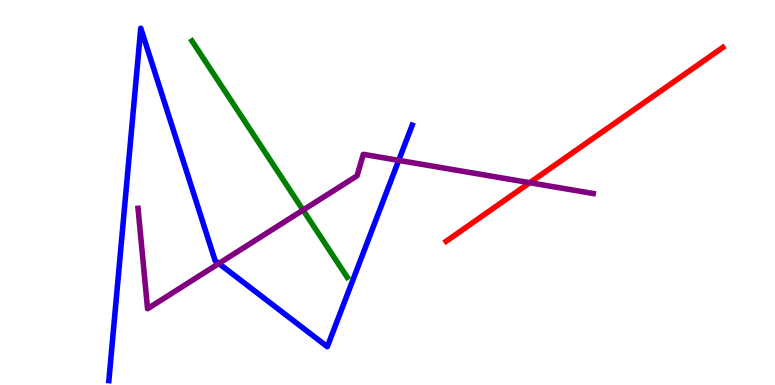[{'lines': ['blue', 'red'], 'intersections': []}, {'lines': ['green', 'red'], 'intersections': []}, {'lines': ['purple', 'red'], 'intersections': [{'x': 6.84, 'y': 5.25}]}, {'lines': ['blue', 'green'], 'intersections': []}, {'lines': ['blue', 'purple'], 'intersections': [{'x': 2.82, 'y': 3.16}, {'x': 5.14, 'y': 5.83}]}, {'lines': ['green', 'purple'], 'intersections': [{'x': 3.91, 'y': 4.54}]}]